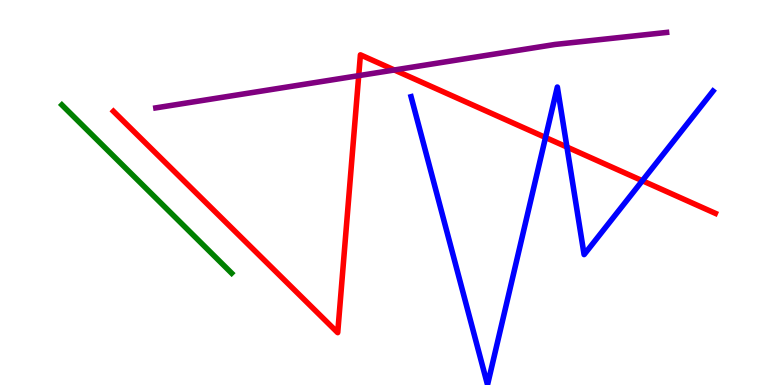[{'lines': ['blue', 'red'], 'intersections': [{'x': 7.04, 'y': 6.43}, {'x': 7.32, 'y': 6.18}, {'x': 8.29, 'y': 5.31}]}, {'lines': ['green', 'red'], 'intersections': []}, {'lines': ['purple', 'red'], 'intersections': [{'x': 4.63, 'y': 8.04}, {'x': 5.09, 'y': 8.18}]}, {'lines': ['blue', 'green'], 'intersections': []}, {'lines': ['blue', 'purple'], 'intersections': []}, {'lines': ['green', 'purple'], 'intersections': []}]